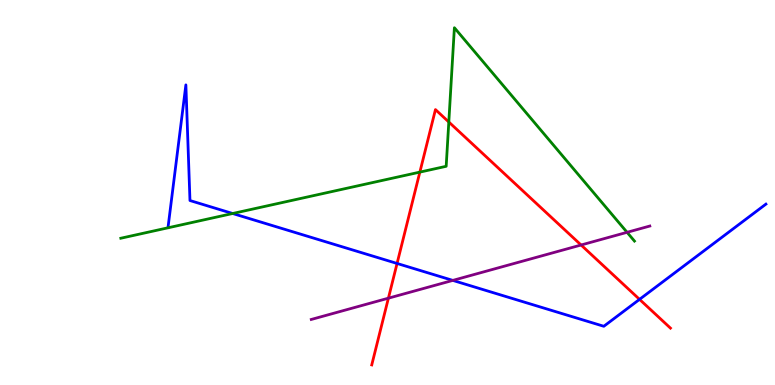[{'lines': ['blue', 'red'], 'intersections': [{'x': 5.12, 'y': 3.16}, {'x': 8.25, 'y': 2.22}]}, {'lines': ['green', 'red'], 'intersections': [{'x': 5.42, 'y': 5.53}, {'x': 5.79, 'y': 6.83}]}, {'lines': ['purple', 'red'], 'intersections': [{'x': 5.01, 'y': 2.26}, {'x': 7.5, 'y': 3.64}]}, {'lines': ['blue', 'green'], 'intersections': [{'x': 3.0, 'y': 4.45}]}, {'lines': ['blue', 'purple'], 'intersections': [{'x': 5.84, 'y': 2.72}]}, {'lines': ['green', 'purple'], 'intersections': [{'x': 8.09, 'y': 3.97}]}]